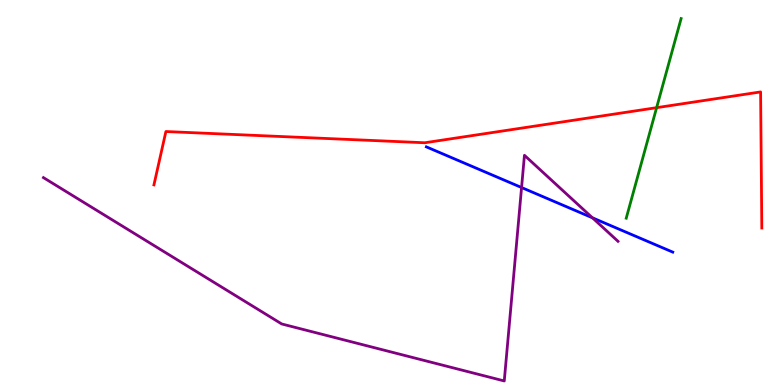[{'lines': ['blue', 'red'], 'intersections': []}, {'lines': ['green', 'red'], 'intersections': [{'x': 8.47, 'y': 7.2}]}, {'lines': ['purple', 'red'], 'intersections': []}, {'lines': ['blue', 'green'], 'intersections': []}, {'lines': ['blue', 'purple'], 'intersections': [{'x': 6.73, 'y': 5.13}, {'x': 7.64, 'y': 4.34}]}, {'lines': ['green', 'purple'], 'intersections': []}]